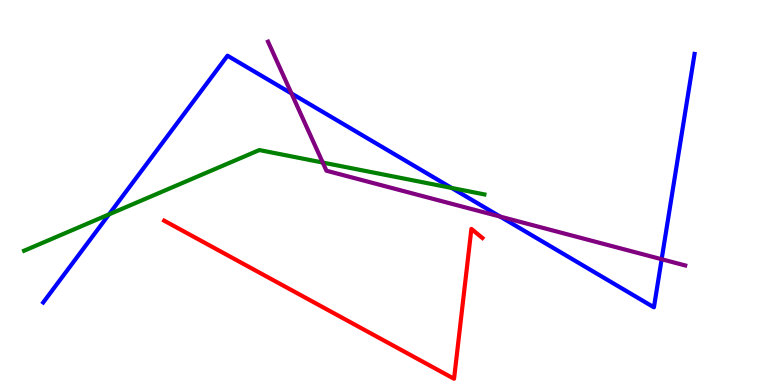[{'lines': ['blue', 'red'], 'intersections': []}, {'lines': ['green', 'red'], 'intersections': []}, {'lines': ['purple', 'red'], 'intersections': []}, {'lines': ['blue', 'green'], 'intersections': [{'x': 1.41, 'y': 4.43}, {'x': 5.83, 'y': 5.12}]}, {'lines': ['blue', 'purple'], 'intersections': [{'x': 3.76, 'y': 7.57}, {'x': 6.45, 'y': 4.37}, {'x': 8.54, 'y': 3.27}]}, {'lines': ['green', 'purple'], 'intersections': [{'x': 4.16, 'y': 5.78}]}]